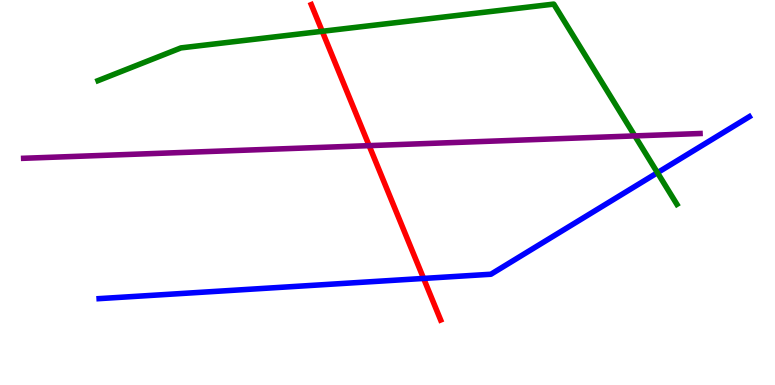[{'lines': ['blue', 'red'], 'intersections': [{'x': 5.47, 'y': 2.77}]}, {'lines': ['green', 'red'], 'intersections': [{'x': 4.16, 'y': 9.19}]}, {'lines': ['purple', 'red'], 'intersections': [{'x': 4.76, 'y': 6.22}]}, {'lines': ['blue', 'green'], 'intersections': [{'x': 8.48, 'y': 5.51}]}, {'lines': ['blue', 'purple'], 'intersections': []}, {'lines': ['green', 'purple'], 'intersections': [{'x': 8.19, 'y': 6.47}]}]